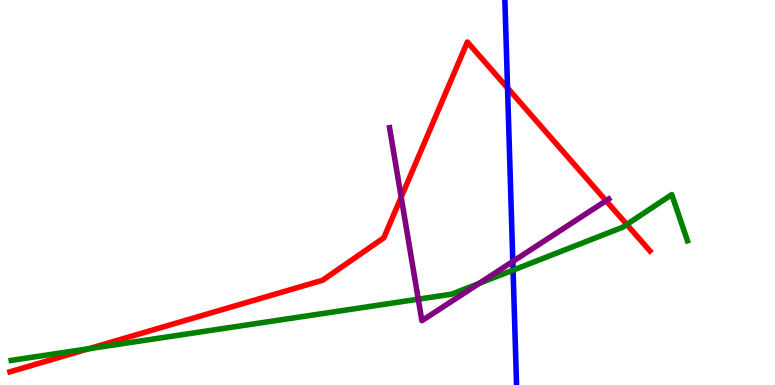[{'lines': ['blue', 'red'], 'intersections': [{'x': 6.55, 'y': 7.71}]}, {'lines': ['green', 'red'], 'intersections': [{'x': 1.15, 'y': 0.942}, {'x': 8.09, 'y': 4.17}]}, {'lines': ['purple', 'red'], 'intersections': [{'x': 5.18, 'y': 4.88}, {'x': 7.82, 'y': 4.79}]}, {'lines': ['blue', 'green'], 'intersections': [{'x': 6.62, 'y': 2.98}]}, {'lines': ['blue', 'purple'], 'intersections': [{'x': 6.62, 'y': 3.21}]}, {'lines': ['green', 'purple'], 'intersections': [{'x': 5.4, 'y': 2.23}, {'x': 6.18, 'y': 2.64}]}]